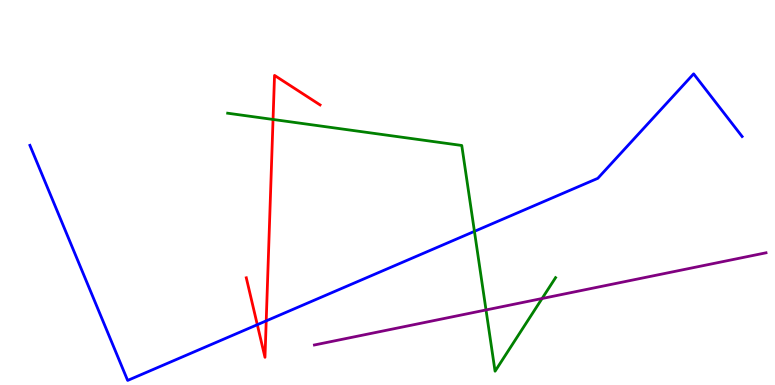[{'lines': ['blue', 'red'], 'intersections': [{'x': 3.32, 'y': 1.57}, {'x': 3.44, 'y': 1.67}]}, {'lines': ['green', 'red'], 'intersections': [{'x': 3.52, 'y': 6.9}]}, {'lines': ['purple', 'red'], 'intersections': []}, {'lines': ['blue', 'green'], 'intersections': [{'x': 6.12, 'y': 3.99}]}, {'lines': ['blue', 'purple'], 'intersections': []}, {'lines': ['green', 'purple'], 'intersections': [{'x': 6.27, 'y': 1.95}, {'x': 6.99, 'y': 2.25}]}]